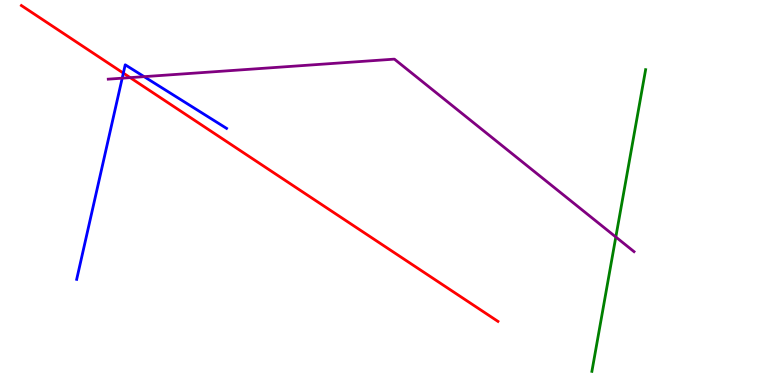[{'lines': ['blue', 'red'], 'intersections': [{'x': 1.59, 'y': 8.1}]}, {'lines': ['green', 'red'], 'intersections': []}, {'lines': ['purple', 'red'], 'intersections': [{'x': 1.68, 'y': 7.98}]}, {'lines': ['blue', 'green'], 'intersections': []}, {'lines': ['blue', 'purple'], 'intersections': [{'x': 1.58, 'y': 7.97}, {'x': 1.86, 'y': 8.01}]}, {'lines': ['green', 'purple'], 'intersections': [{'x': 7.95, 'y': 3.84}]}]